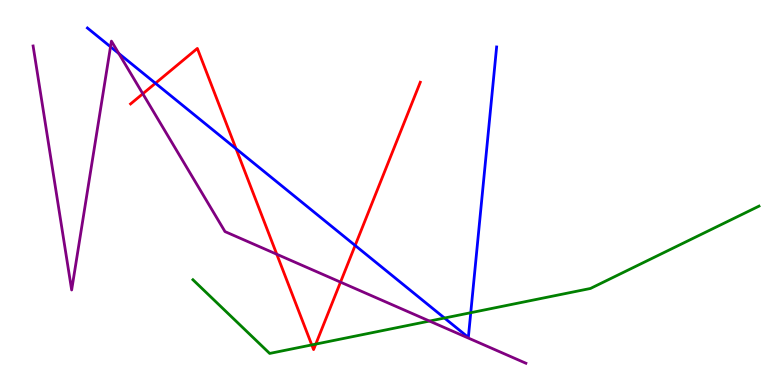[{'lines': ['blue', 'red'], 'intersections': [{'x': 2.01, 'y': 7.84}, {'x': 3.05, 'y': 6.14}, {'x': 4.58, 'y': 3.62}]}, {'lines': ['green', 'red'], 'intersections': [{'x': 4.02, 'y': 1.04}, {'x': 4.07, 'y': 1.06}]}, {'lines': ['purple', 'red'], 'intersections': [{'x': 1.84, 'y': 7.56}, {'x': 3.57, 'y': 3.4}, {'x': 4.39, 'y': 2.67}]}, {'lines': ['blue', 'green'], 'intersections': [{'x': 5.74, 'y': 1.74}, {'x': 6.07, 'y': 1.88}]}, {'lines': ['blue', 'purple'], 'intersections': [{'x': 1.43, 'y': 8.79}, {'x': 1.53, 'y': 8.61}]}, {'lines': ['green', 'purple'], 'intersections': [{'x': 5.54, 'y': 1.66}]}]